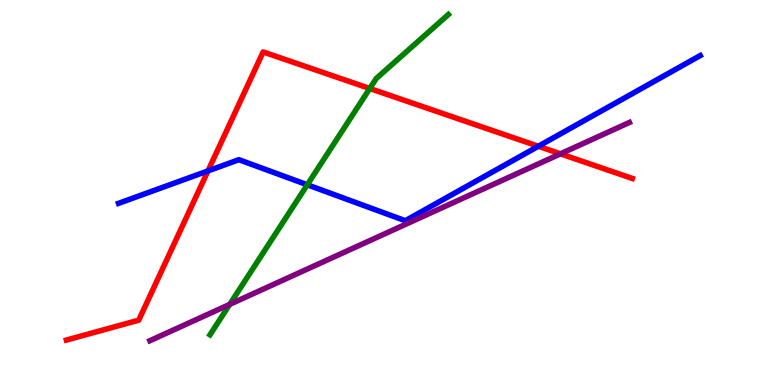[{'lines': ['blue', 'red'], 'intersections': [{'x': 2.68, 'y': 5.56}, {'x': 6.95, 'y': 6.2}]}, {'lines': ['green', 'red'], 'intersections': [{'x': 4.77, 'y': 7.7}]}, {'lines': ['purple', 'red'], 'intersections': [{'x': 7.23, 'y': 6.0}]}, {'lines': ['blue', 'green'], 'intersections': [{'x': 3.97, 'y': 5.2}]}, {'lines': ['blue', 'purple'], 'intersections': []}, {'lines': ['green', 'purple'], 'intersections': [{'x': 2.96, 'y': 2.09}]}]